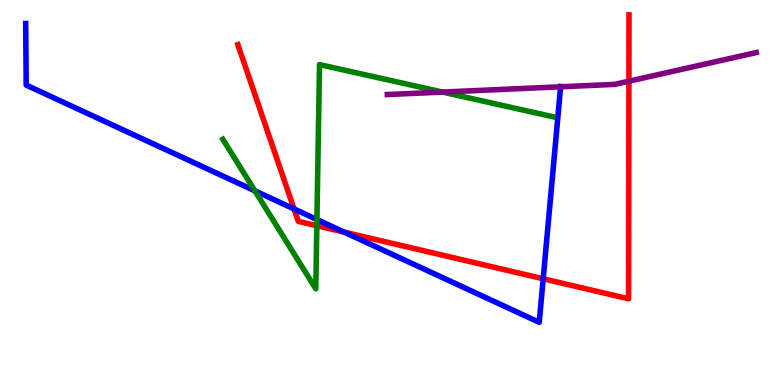[{'lines': ['blue', 'red'], 'intersections': [{'x': 3.79, 'y': 4.57}, {'x': 4.44, 'y': 3.97}, {'x': 7.01, 'y': 2.76}]}, {'lines': ['green', 'red'], 'intersections': [{'x': 4.09, 'y': 4.14}]}, {'lines': ['purple', 'red'], 'intersections': [{'x': 8.11, 'y': 7.89}]}, {'lines': ['blue', 'green'], 'intersections': [{'x': 3.29, 'y': 5.04}, {'x': 4.09, 'y': 4.3}]}, {'lines': ['blue', 'purple'], 'intersections': [{'x': 7.23, 'y': 7.75}]}, {'lines': ['green', 'purple'], 'intersections': [{'x': 5.71, 'y': 7.61}]}]